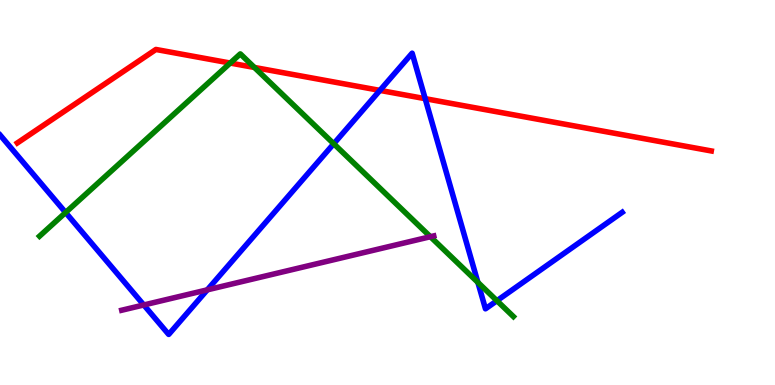[{'lines': ['blue', 'red'], 'intersections': [{'x': 4.9, 'y': 7.65}, {'x': 5.49, 'y': 7.44}]}, {'lines': ['green', 'red'], 'intersections': [{'x': 2.97, 'y': 8.36}, {'x': 3.28, 'y': 8.25}]}, {'lines': ['purple', 'red'], 'intersections': []}, {'lines': ['blue', 'green'], 'intersections': [{'x': 0.847, 'y': 4.48}, {'x': 4.31, 'y': 6.27}, {'x': 6.17, 'y': 2.67}, {'x': 6.41, 'y': 2.19}]}, {'lines': ['blue', 'purple'], 'intersections': [{'x': 1.86, 'y': 2.08}, {'x': 2.67, 'y': 2.47}]}, {'lines': ['green', 'purple'], 'intersections': [{'x': 5.55, 'y': 3.85}]}]